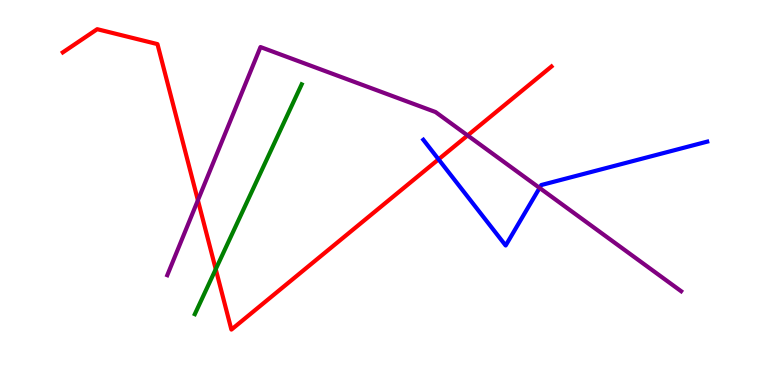[{'lines': ['blue', 'red'], 'intersections': [{'x': 5.66, 'y': 5.86}]}, {'lines': ['green', 'red'], 'intersections': [{'x': 2.78, 'y': 3.01}]}, {'lines': ['purple', 'red'], 'intersections': [{'x': 2.55, 'y': 4.8}, {'x': 6.03, 'y': 6.48}]}, {'lines': ['blue', 'green'], 'intersections': []}, {'lines': ['blue', 'purple'], 'intersections': [{'x': 6.96, 'y': 5.12}]}, {'lines': ['green', 'purple'], 'intersections': []}]